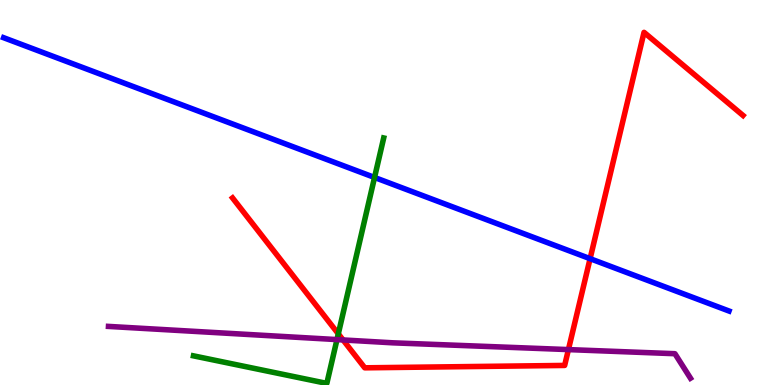[{'lines': ['blue', 'red'], 'intersections': [{'x': 7.61, 'y': 3.28}]}, {'lines': ['green', 'red'], 'intersections': [{'x': 4.37, 'y': 1.33}]}, {'lines': ['purple', 'red'], 'intersections': [{'x': 4.43, 'y': 1.17}, {'x': 7.33, 'y': 0.92}]}, {'lines': ['blue', 'green'], 'intersections': [{'x': 4.83, 'y': 5.39}]}, {'lines': ['blue', 'purple'], 'intersections': []}, {'lines': ['green', 'purple'], 'intersections': [{'x': 4.35, 'y': 1.18}]}]